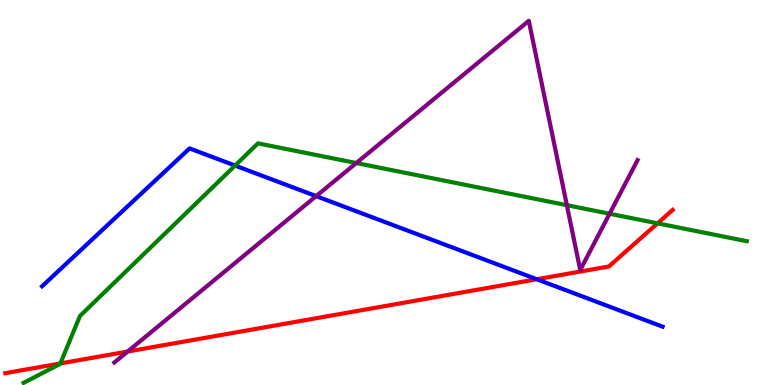[{'lines': ['blue', 'red'], 'intersections': [{'x': 6.93, 'y': 2.75}]}, {'lines': ['green', 'red'], 'intersections': [{'x': 0.779, 'y': 0.56}, {'x': 8.48, 'y': 4.2}]}, {'lines': ['purple', 'red'], 'intersections': [{'x': 1.65, 'y': 0.869}]}, {'lines': ['blue', 'green'], 'intersections': [{'x': 3.03, 'y': 5.7}]}, {'lines': ['blue', 'purple'], 'intersections': [{'x': 4.08, 'y': 4.91}]}, {'lines': ['green', 'purple'], 'intersections': [{'x': 4.6, 'y': 5.77}, {'x': 7.31, 'y': 4.67}, {'x': 7.87, 'y': 4.45}]}]